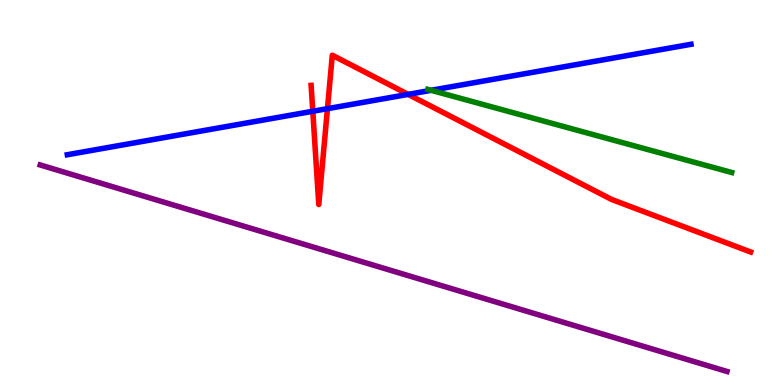[{'lines': ['blue', 'red'], 'intersections': [{'x': 4.04, 'y': 7.11}, {'x': 4.23, 'y': 7.18}, {'x': 5.27, 'y': 7.55}]}, {'lines': ['green', 'red'], 'intersections': []}, {'lines': ['purple', 'red'], 'intersections': []}, {'lines': ['blue', 'green'], 'intersections': [{'x': 5.56, 'y': 7.65}]}, {'lines': ['blue', 'purple'], 'intersections': []}, {'lines': ['green', 'purple'], 'intersections': []}]